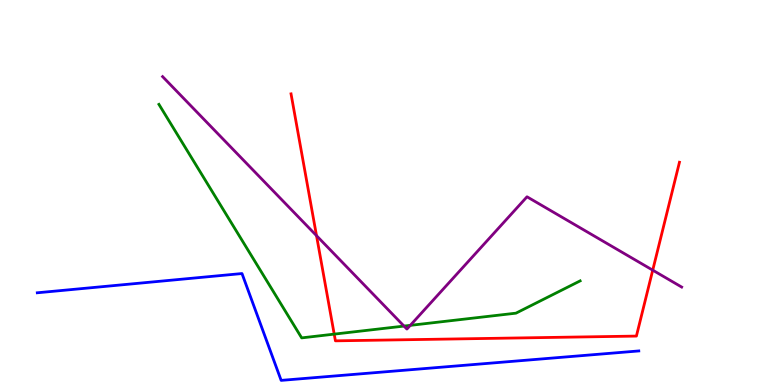[{'lines': ['blue', 'red'], 'intersections': []}, {'lines': ['green', 'red'], 'intersections': [{'x': 4.31, 'y': 1.32}]}, {'lines': ['purple', 'red'], 'intersections': [{'x': 4.08, 'y': 3.88}, {'x': 8.42, 'y': 2.98}]}, {'lines': ['blue', 'green'], 'intersections': []}, {'lines': ['blue', 'purple'], 'intersections': []}, {'lines': ['green', 'purple'], 'intersections': [{'x': 5.21, 'y': 1.53}, {'x': 5.29, 'y': 1.55}]}]